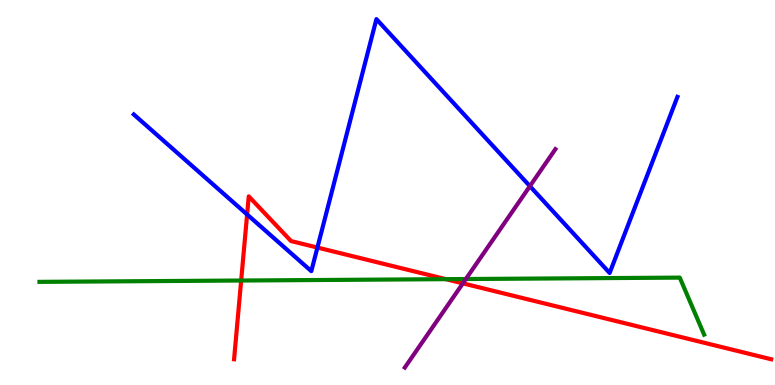[{'lines': ['blue', 'red'], 'intersections': [{'x': 3.19, 'y': 4.43}, {'x': 4.1, 'y': 3.57}]}, {'lines': ['green', 'red'], 'intersections': [{'x': 3.11, 'y': 2.71}, {'x': 5.75, 'y': 2.75}]}, {'lines': ['purple', 'red'], 'intersections': [{'x': 5.97, 'y': 2.64}]}, {'lines': ['blue', 'green'], 'intersections': []}, {'lines': ['blue', 'purple'], 'intersections': [{'x': 6.84, 'y': 5.16}]}, {'lines': ['green', 'purple'], 'intersections': [{'x': 6.01, 'y': 2.75}]}]